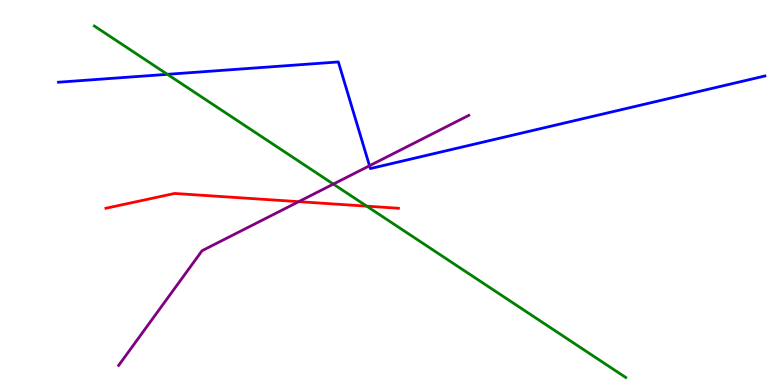[{'lines': ['blue', 'red'], 'intersections': []}, {'lines': ['green', 'red'], 'intersections': [{'x': 4.73, 'y': 4.65}]}, {'lines': ['purple', 'red'], 'intersections': [{'x': 3.85, 'y': 4.76}]}, {'lines': ['blue', 'green'], 'intersections': [{'x': 2.16, 'y': 8.07}]}, {'lines': ['blue', 'purple'], 'intersections': [{'x': 4.77, 'y': 5.69}]}, {'lines': ['green', 'purple'], 'intersections': [{'x': 4.3, 'y': 5.22}]}]